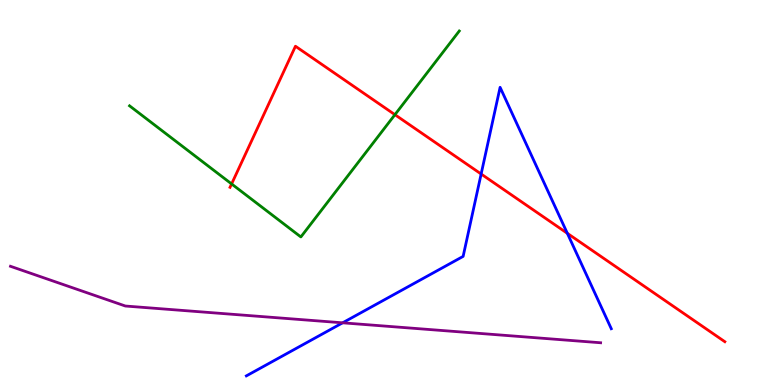[{'lines': ['blue', 'red'], 'intersections': [{'x': 6.21, 'y': 5.48}, {'x': 7.32, 'y': 3.94}]}, {'lines': ['green', 'red'], 'intersections': [{'x': 2.99, 'y': 5.22}, {'x': 5.1, 'y': 7.02}]}, {'lines': ['purple', 'red'], 'intersections': []}, {'lines': ['blue', 'green'], 'intersections': []}, {'lines': ['blue', 'purple'], 'intersections': [{'x': 4.42, 'y': 1.62}]}, {'lines': ['green', 'purple'], 'intersections': []}]